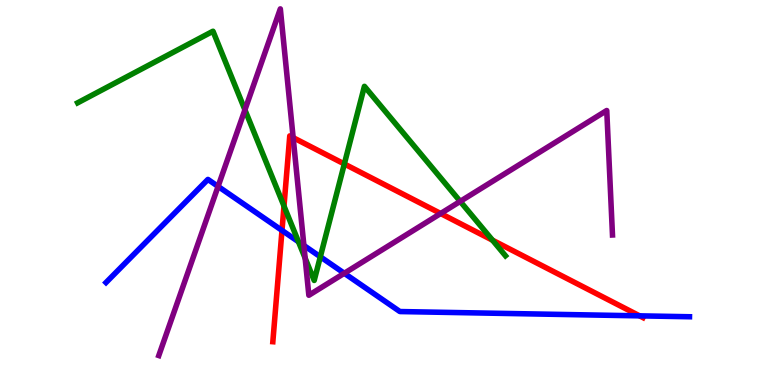[{'lines': ['blue', 'red'], 'intersections': [{'x': 3.64, 'y': 4.02}, {'x': 8.25, 'y': 1.8}]}, {'lines': ['green', 'red'], 'intersections': [{'x': 3.66, 'y': 4.65}, {'x': 4.44, 'y': 5.74}, {'x': 6.36, 'y': 3.76}]}, {'lines': ['purple', 'red'], 'intersections': [{'x': 3.78, 'y': 6.42}, {'x': 5.69, 'y': 4.45}]}, {'lines': ['blue', 'green'], 'intersections': [{'x': 3.85, 'y': 3.72}, {'x': 4.13, 'y': 3.33}]}, {'lines': ['blue', 'purple'], 'intersections': [{'x': 2.81, 'y': 5.16}, {'x': 3.92, 'y': 3.62}, {'x': 4.44, 'y': 2.9}]}, {'lines': ['green', 'purple'], 'intersections': [{'x': 3.16, 'y': 7.15}, {'x': 3.94, 'y': 3.29}, {'x': 5.94, 'y': 4.77}]}]